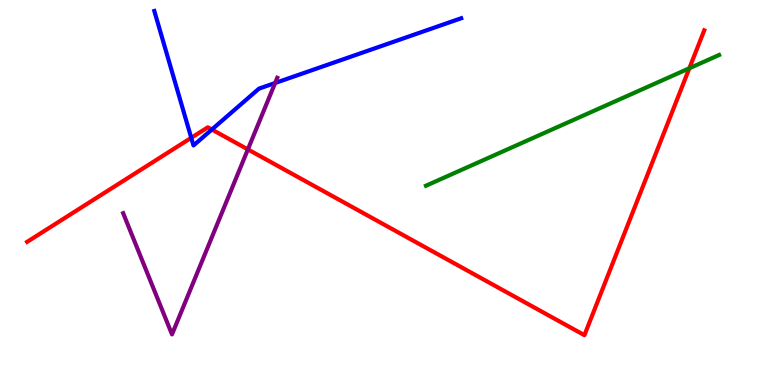[{'lines': ['blue', 'red'], 'intersections': [{'x': 2.47, 'y': 6.42}, {'x': 2.73, 'y': 6.64}]}, {'lines': ['green', 'red'], 'intersections': [{'x': 8.89, 'y': 8.23}]}, {'lines': ['purple', 'red'], 'intersections': [{'x': 3.2, 'y': 6.12}]}, {'lines': ['blue', 'green'], 'intersections': []}, {'lines': ['blue', 'purple'], 'intersections': [{'x': 3.55, 'y': 7.84}]}, {'lines': ['green', 'purple'], 'intersections': []}]